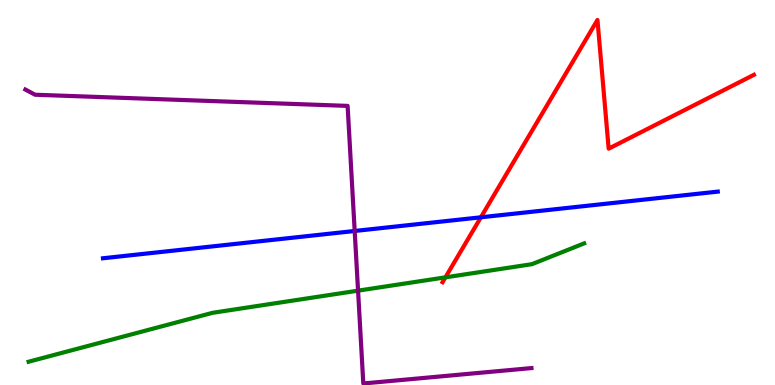[{'lines': ['blue', 'red'], 'intersections': [{'x': 6.21, 'y': 4.36}]}, {'lines': ['green', 'red'], 'intersections': [{'x': 5.75, 'y': 2.8}]}, {'lines': ['purple', 'red'], 'intersections': []}, {'lines': ['blue', 'green'], 'intersections': []}, {'lines': ['blue', 'purple'], 'intersections': [{'x': 4.58, 'y': 4.0}]}, {'lines': ['green', 'purple'], 'intersections': [{'x': 4.62, 'y': 2.45}]}]